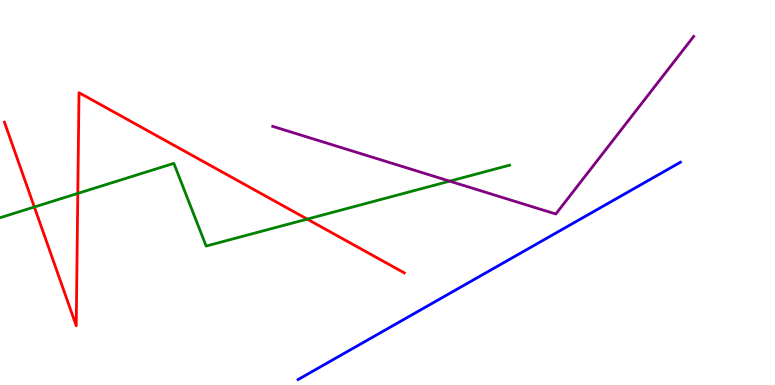[{'lines': ['blue', 'red'], 'intersections': []}, {'lines': ['green', 'red'], 'intersections': [{'x': 0.443, 'y': 4.62}, {'x': 1.0, 'y': 4.98}, {'x': 3.96, 'y': 4.31}]}, {'lines': ['purple', 'red'], 'intersections': []}, {'lines': ['blue', 'green'], 'intersections': []}, {'lines': ['blue', 'purple'], 'intersections': []}, {'lines': ['green', 'purple'], 'intersections': [{'x': 5.8, 'y': 5.29}]}]